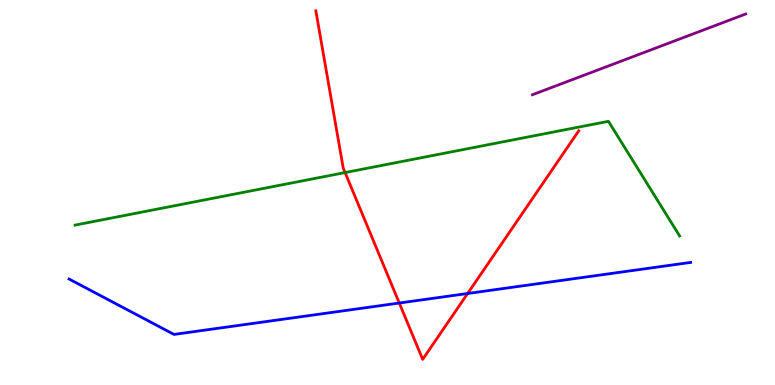[{'lines': ['blue', 'red'], 'intersections': [{'x': 5.15, 'y': 2.13}, {'x': 6.03, 'y': 2.38}]}, {'lines': ['green', 'red'], 'intersections': [{'x': 4.45, 'y': 5.52}]}, {'lines': ['purple', 'red'], 'intersections': []}, {'lines': ['blue', 'green'], 'intersections': []}, {'lines': ['blue', 'purple'], 'intersections': []}, {'lines': ['green', 'purple'], 'intersections': []}]